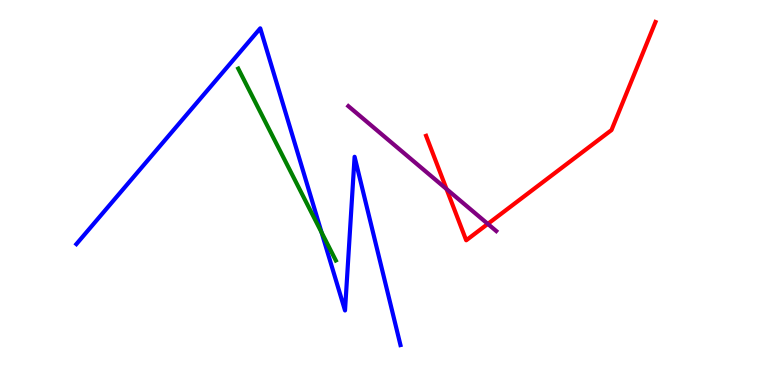[{'lines': ['blue', 'red'], 'intersections': []}, {'lines': ['green', 'red'], 'intersections': []}, {'lines': ['purple', 'red'], 'intersections': [{'x': 5.76, 'y': 5.09}, {'x': 6.29, 'y': 4.18}]}, {'lines': ['blue', 'green'], 'intersections': [{'x': 4.15, 'y': 3.96}]}, {'lines': ['blue', 'purple'], 'intersections': []}, {'lines': ['green', 'purple'], 'intersections': []}]